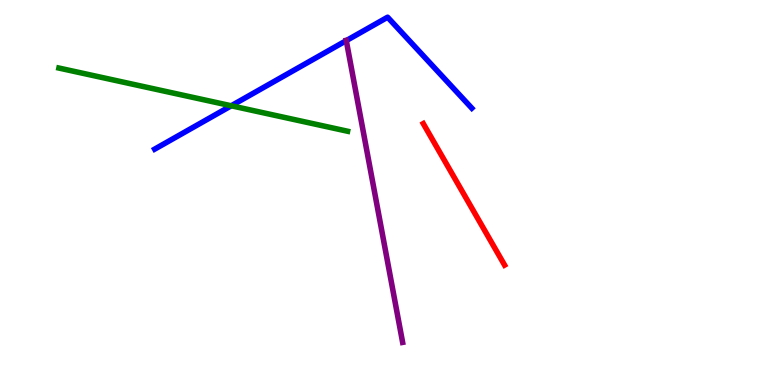[{'lines': ['blue', 'red'], 'intersections': []}, {'lines': ['green', 'red'], 'intersections': []}, {'lines': ['purple', 'red'], 'intersections': []}, {'lines': ['blue', 'green'], 'intersections': [{'x': 2.98, 'y': 7.25}]}, {'lines': ['blue', 'purple'], 'intersections': [{'x': 4.47, 'y': 8.94}]}, {'lines': ['green', 'purple'], 'intersections': []}]